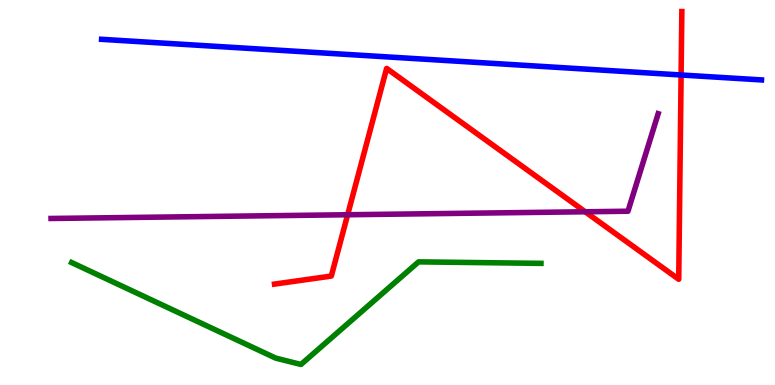[{'lines': ['blue', 'red'], 'intersections': [{'x': 8.79, 'y': 8.05}]}, {'lines': ['green', 'red'], 'intersections': []}, {'lines': ['purple', 'red'], 'intersections': [{'x': 4.49, 'y': 4.42}, {'x': 7.55, 'y': 4.5}]}, {'lines': ['blue', 'green'], 'intersections': []}, {'lines': ['blue', 'purple'], 'intersections': []}, {'lines': ['green', 'purple'], 'intersections': []}]